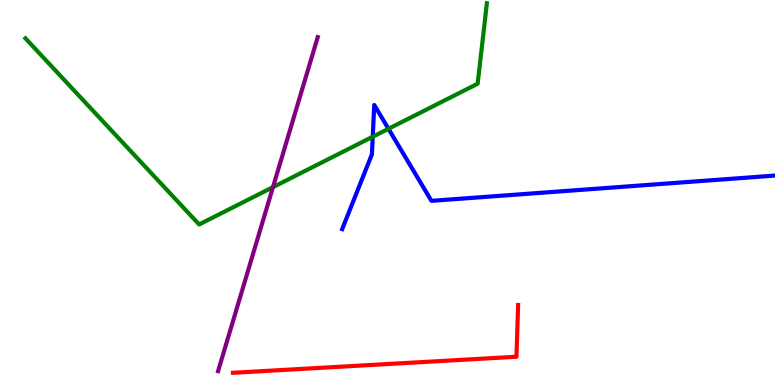[{'lines': ['blue', 'red'], 'intersections': []}, {'lines': ['green', 'red'], 'intersections': []}, {'lines': ['purple', 'red'], 'intersections': []}, {'lines': ['blue', 'green'], 'intersections': [{'x': 4.81, 'y': 6.45}, {'x': 5.01, 'y': 6.65}]}, {'lines': ['blue', 'purple'], 'intersections': []}, {'lines': ['green', 'purple'], 'intersections': [{'x': 3.52, 'y': 5.14}]}]